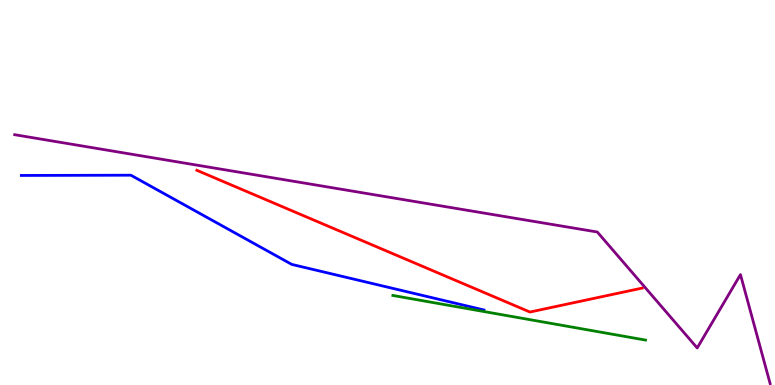[{'lines': ['blue', 'red'], 'intersections': []}, {'lines': ['green', 'red'], 'intersections': []}, {'lines': ['purple', 'red'], 'intersections': []}, {'lines': ['blue', 'green'], 'intersections': []}, {'lines': ['blue', 'purple'], 'intersections': []}, {'lines': ['green', 'purple'], 'intersections': []}]